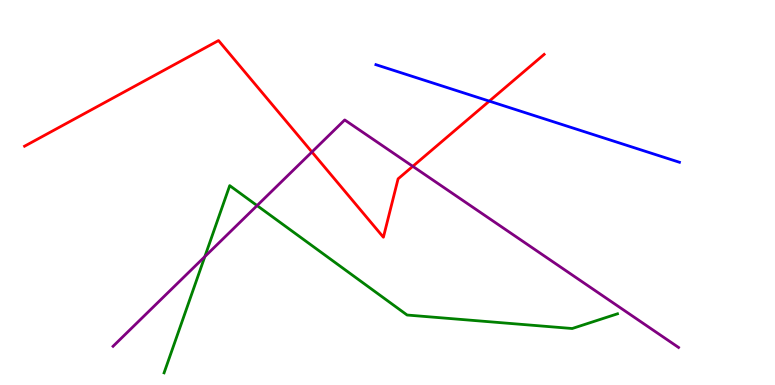[{'lines': ['blue', 'red'], 'intersections': [{'x': 6.31, 'y': 7.37}]}, {'lines': ['green', 'red'], 'intersections': []}, {'lines': ['purple', 'red'], 'intersections': [{'x': 4.02, 'y': 6.05}, {'x': 5.33, 'y': 5.68}]}, {'lines': ['blue', 'green'], 'intersections': []}, {'lines': ['blue', 'purple'], 'intersections': []}, {'lines': ['green', 'purple'], 'intersections': [{'x': 2.64, 'y': 3.33}, {'x': 3.32, 'y': 4.66}]}]